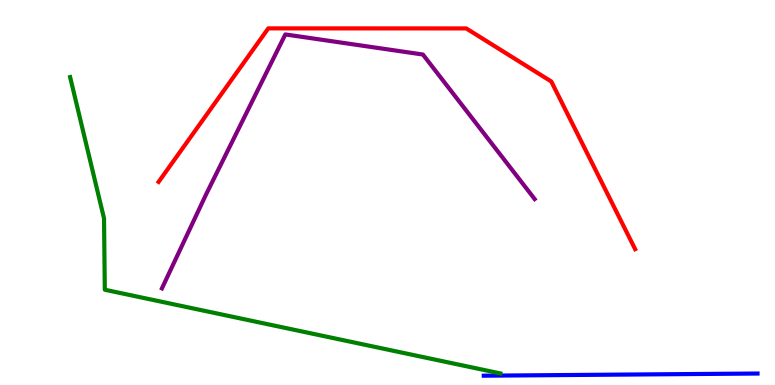[{'lines': ['blue', 'red'], 'intersections': []}, {'lines': ['green', 'red'], 'intersections': []}, {'lines': ['purple', 'red'], 'intersections': []}, {'lines': ['blue', 'green'], 'intersections': []}, {'lines': ['blue', 'purple'], 'intersections': []}, {'lines': ['green', 'purple'], 'intersections': []}]